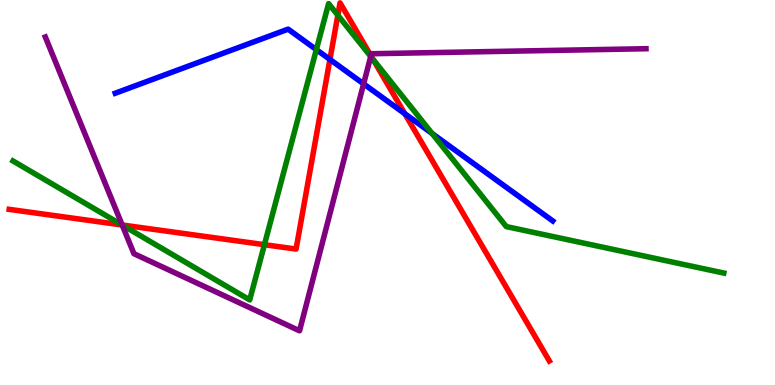[{'lines': ['blue', 'red'], 'intersections': [{'x': 4.26, 'y': 8.46}, {'x': 5.22, 'y': 7.05}]}, {'lines': ['green', 'red'], 'intersections': [{'x': 1.57, 'y': 4.16}, {'x': 3.41, 'y': 3.64}, {'x': 4.36, 'y': 9.6}, {'x': 4.81, 'y': 8.46}]}, {'lines': ['purple', 'red'], 'intersections': [{'x': 1.58, 'y': 4.16}, {'x': 4.79, 'y': 8.55}]}, {'lines': ['blue', 'green'], 'intersections': [{'x': 4.08, 'y': 8.71}, {'x': 5.58, 'y': 6.53}]}, {'lines': ['blue', 'purple'], 'intersections': [{'x': 4.69, 'y': 7.82}]}, {'lines': ['green', 'purple'], 'intersections': [{'x': 1.58, 'y': 4.15}, {'x': 4.78, 'y': 8.53}]}]